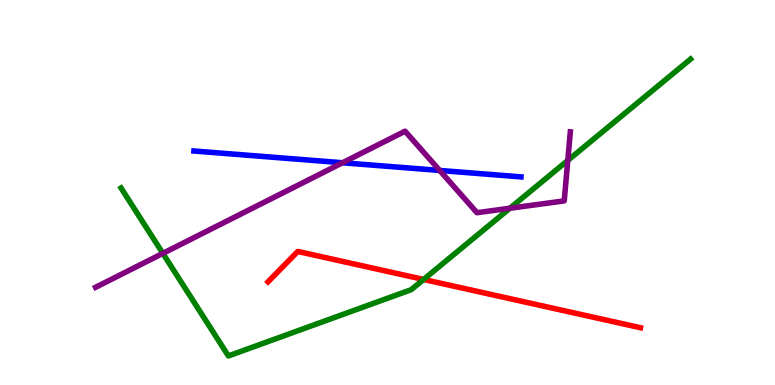[{'lines': ['blue', 'red'], 'intersections': []}, {'lines': ['green', 'red'], 'intersections': [{'x': 5.47, 'y': 2.74}]}, {'lines': ['purple', 'red'], 'intersections': []}, {'lines': ['blue', 'green'], 'intersections': []}, {'lines': ['blue', 'purple'], 'intersections': [{'x': 4.42, 'y': 5.77}, {'x': 5.67, 'y': 5.57}]}, {'lines': ['green', 'purple'], 'intersections': [{'x': 2.1, 'y': 3.42}, {'x': 6.58, 'y': 4.59}, {'x': 7.33, 'y': 5.83}]}]